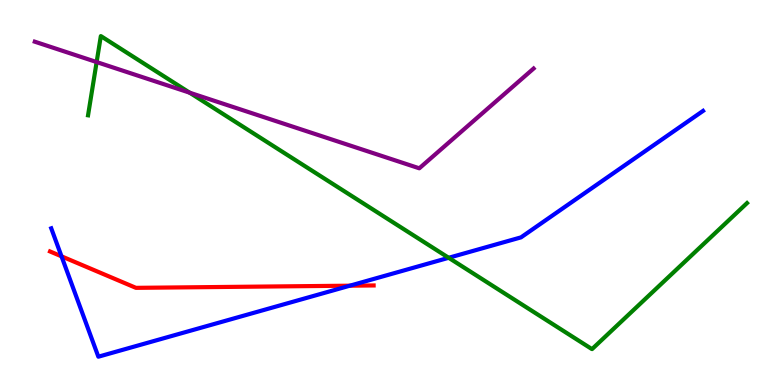[{'lines': ['blue', 'red'], 'intersections': [{'x': 0.794, 'y': 3.34}, {'x': 4.51, 'y': 2.58}]}, {'lines': ['green', 'red'], 'intersections': []}, {'lines': ['purple', 'red'], 'intersections': []}, {'lines': ['blue', 'green'], 'intersections': [{'x': 5.79, 'y': 3.3}]}, {'lines': ['blue', 'purple'], 'intersections': []}, {'lines': ['green', 'purple'], 'intersections': [{'x': 1.25, 'y': 8.39}, {'x': 2.45, 'y': 7.59}]}]